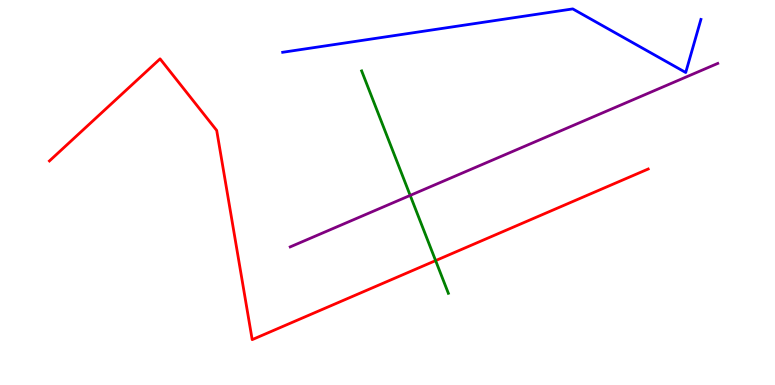[{'lines': ['blue', 'red'], 'intersections': []}, {'lines': ['green', 'red'], 'intersections': [{'x': 5.62, 'y': 3.23}]}, {'lines': ['purple', 'red'], 'intersections': []}, {'lines': ['blue', 'green'], 'intersections': []}, {'lines': ['blue', 'purple'], 'intersections': []}, {'lines': ['green', 'purple'], 'intersections': [{'x': 5.29, 'y': 4.92}]}]